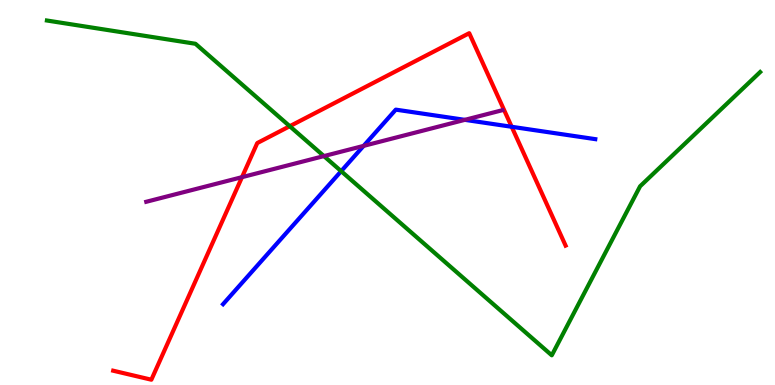[{'lines': ['blue', 'red'], 'intersections': [{'x': 6.6, 'y': 6.71}]}, {'lines': ['green', 'red'], 'intersections': [{'x': 3.74, 'y': 6.72}]}, {'lines': ['purple', 'red'], 'intersections': [{'x': 3.12, 'y': 5.4}]}, {'lines': ['blue', 'green'], 'intersections': [{'x': 4.4, 'y': 5.55}]}, {'lines': ['blue', 'purple'], 'intersections': [{'x': 4.69, 'y': 6.21}, {'x': 6.0, 'y': 6.89}]}, {'lines': ['green', 'purple'], 'intersections': [{'x': 4.18, 'y': 5.95}]}]